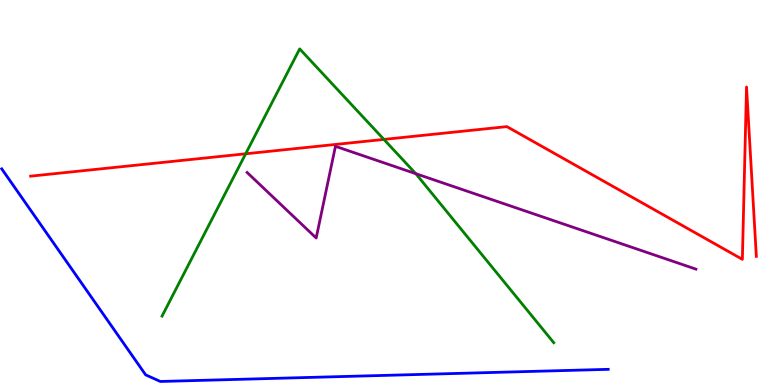[{'lines': ['blue', 'red'], 'intersections': []}, {'lines': ['green', 'red'], 'intersections': [{'x': 3.17, 'y': 6.01}, {'x': 4.95, 'y': 6.38}]}, {'lines': ['purple', 'red'], 'intersections': []}, {'lines': ['blue', 'green'], 'intersections': []}, {'lines': ['blue', 'purple'], 'intersections': []}, {'lines': ['green', 'purple'], 'intersections': [{'x': 5.37, 'y': 5.49}]}]